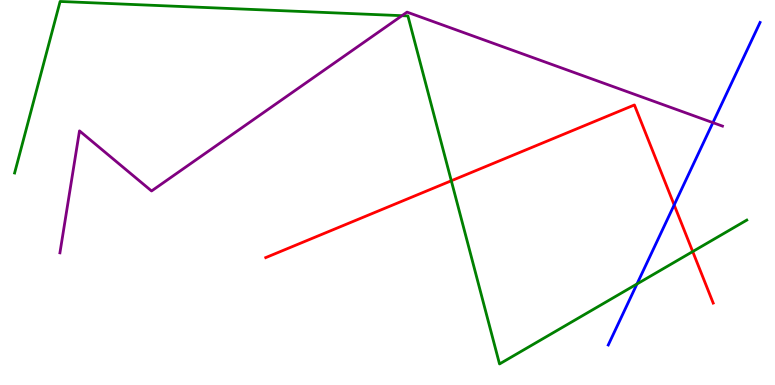[{'lines': ['blue', 'red'], 'intersections': [{'x': 8.7, 'y': 4.68}]}, {'lines': ['green', 'red'], 'intersections': [{'x': 5.82, 'y': 5.3}, {'x': 8.94, 'y': 3.47}]}, {'lines': ['purple', 'red'], 'intersections': []}, {'lines': ['blue', 'green'], 'intersections': [{'x': 8.22, 'y': 2.62}]}, {'lines': ['blue', 'purple'], 'intersections': [{'x': 9.2, 'y': 6.81}]}, {'lines': ['green', 'purple'], 'intersections': [{'x': 5.19, 'y': 9.59}]}]